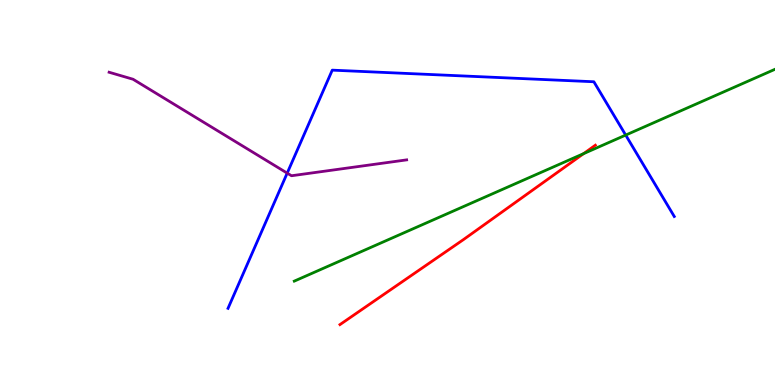[{'lines': ['blue', 'red'], 'intersections': []}, {'lines': ['green', 'red'], 'intersections': [{'x': 7.53, 'y': 6.01}]}, {'lines': ['purple', 'red'], 'intersections': []}, {'lines': ['blue', 'green'], 'intersections': [{'x': 8.07, 'y': 6.49}]}, {'lines': ['blue', 'purple'], 'intersections': [{'x': 3.71, 'y': 5.5}]}, {'lines': ['green', 'purple'], 'intersections': []}]